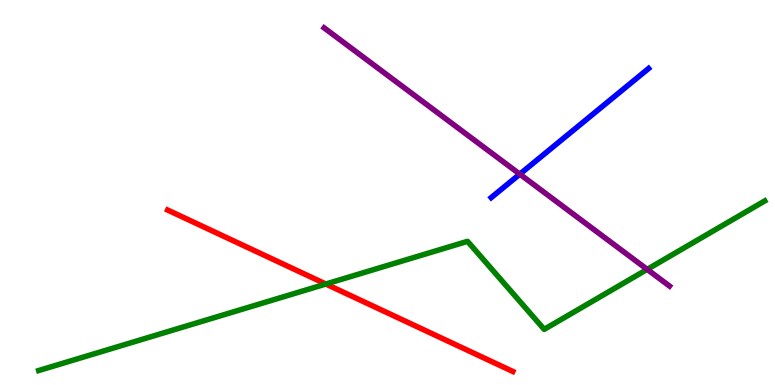[{'lines': ['blue', 'red'], 'intersections': []}, {'lines': ['green', 'red'], 'intersections': [{'x': 4.2, 'y': 2.62}]}, {'lines': ['purple', 'red'], 'intersections': []}, {'lines': ['blue', 'green'], 'intersections': []}, {'lines': ['blue', 'purple'], 'intersections': [{'x': 6.71, 'y': 5.48}]}, {'lines': ['green', 'purple'], 'intersections': [{'x': 8.35, 'y': 3.0}]}]